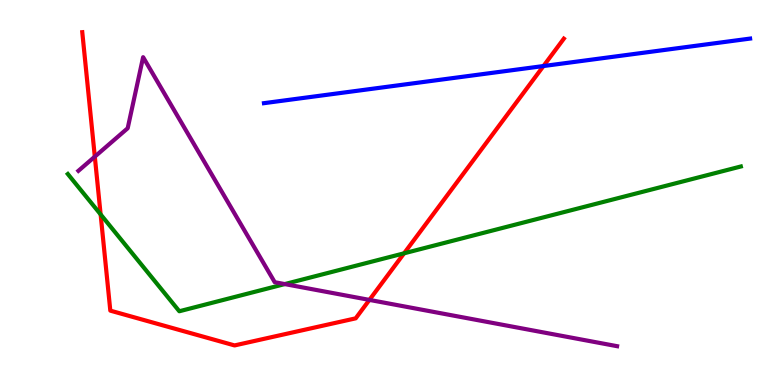[{'lines': ['blue', 'red'], 'intersections': [{'x': 7.01, 'y': 8.28}]}, {'lines': ['green', 'red'], 'intersections': [{'x': 1.3, 'y': 4.43}, {'x': 5.21, 'y': 3.42}]}, {'lines': ['purple', 'red'], 'intersections': [{'x': 1.22, 'y': 5.93}, {'x': 4.77, 'y': 2.21}]}, {'lines': ['blue', 'green'], 'intersections': []}, {'lines': ['blue', 'purple'], 'intersections': []}, {'lines': ['green', 'purple'], 'intersections': [{'x': 3.67, 'y': 2.62}]}]